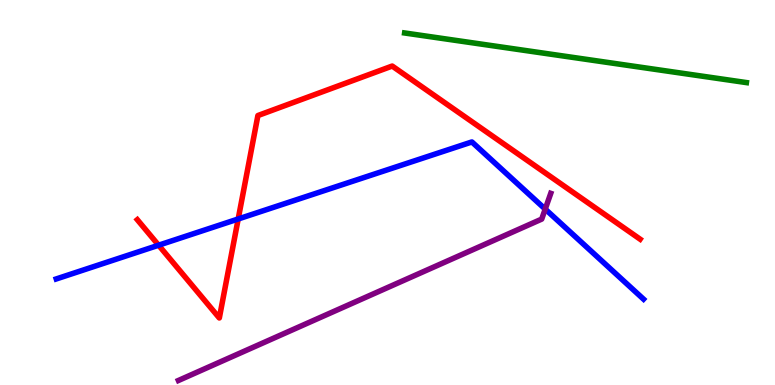[{'lines': ['blue', 'red'], 'intersections': [{'x': 2.05, 'y': 3.63}, {'x': 3.07, 'y': 4.31}]}, {'lines': ['green', 'red'], 'intersections': []}, {'lines': ['purple', 'red'], 'intersections': []}, {'lines': ['blue', 'green'], 'intersections': []}, {'lines': ['blue', 'purple'], 'intersections': [{'x': 7.04, 'y': 4.57}]}, {'lines': ['green', 'purple'], 'intersections': []}]